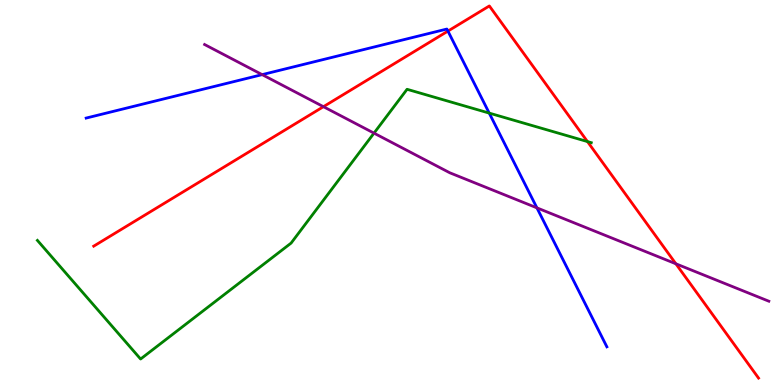[{'lines': ['blue', 'red'], 'intersections': [{'x': 5.78, 'y': 9.19}]}, {'lines': ['green', 'red'], 'intersections': [{'x': 7.58, 'y': 6.32}]}, {'lines': ['purple', 'red'], 'intersections': [{'x': 4.17, 'y': 7.23}, {'x': 8.72, 'y': 3.15}]}, {'lines': ['blue', 'green'], 'intersections': [{'x': 6.31, 'y': 7.06}]}, {'lines': ['blue', 'purple'], 'intersections': [{'x': 3.38, 'y': 8.06}, {'x': 6.93, 'y': 4.6}]}, {'lines': ['green', 'purple'], 'intersections': [{'x': 4.83, 'y': 6.54}]}]